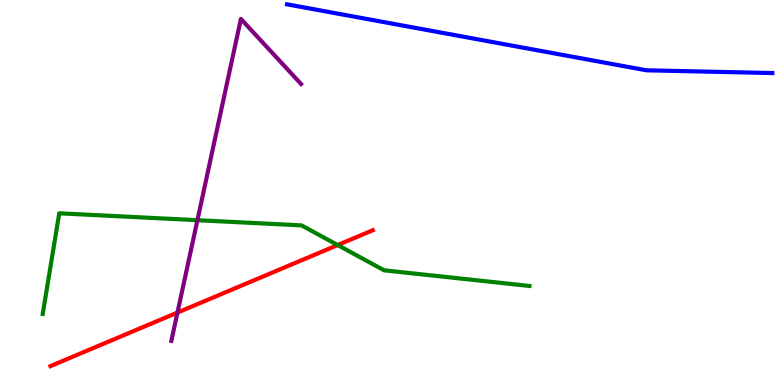[{'lines': ['blue', 'red'], 'intersections': []}, {'lines': ['green', 'red'], 'intersections': [{'x': 4.36, 'y': 3.64}]}, {'lines': ['purple', 'red'], 'intersections': [{'x': 2.29, 'y': 1.88}]}, {'lines': ['blue', 'green'], 'intersections': []}, {'lines': ['blue', 'purple'], 'intersections': []}, {'lines': ['green', 'purple'], 'intersections': [{'x': 2.55, 'y': 4.28}]}]